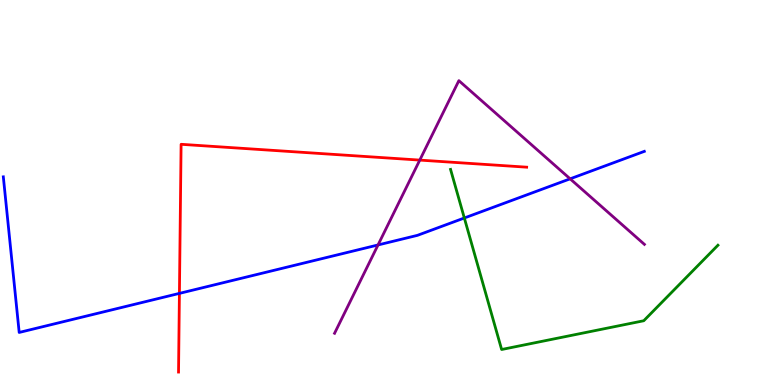[{'lines': ['blue', 'red'], 'intersections': [{'x': 2.32, 'y': 2.38}]}, {'lines': ['green', 'red'], 'intersections': []}, {'lines': ['purple', 'red'], 'intersections': [{'x': 5.42, 'y': 5.84}]}, {'lines': ['blue', 'green'], 'intersections': [{'x': 5.99, 'y': 4.34}]}, {'lines': ['blue', 'purple'], 'intersections': [{'x': 4.88, 'y': 3.64}, {'x': 7.36, 'y': 5.36}]}, {'lines': ['green', 'purple'], 'intersections': []}]